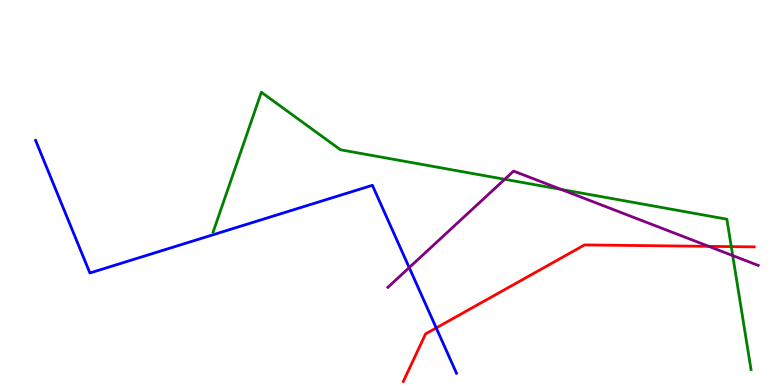[{'lines': ['blue', 'red'], 'intersections': [{'x': 5.63, 'y': 1.48}]}, {'lines': ['green', 'red'], 'intersections': [{'x': 9.44, 'y': 3.59}]}, {'lines': ['purple', 'red'], 'intersections': [{'x': 9.15, 'y': 3.6}]}, {'lines': ['blue', 'green'], 'intersections': []}, {'lines': ['blue', 'purple'], 'intersections': [{'x': 5.28, 'y': 3.05}]}, {'lines': ['green', 'purple'], 'intersections': [{'x': 6.51, 'y': 5.34}, {'x': 7.24, 'y': 5.08}, {'x': 9.45, 'y': 3.36}]}]